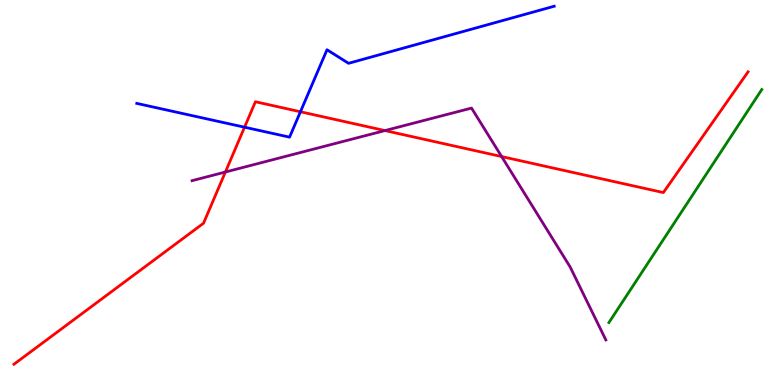[{'lines': ['blue', 'red'], 'intersections': [{'x': 3.16, 'y': 6.7}, {'x': 3.88, 'y': 7.1}]}, {'lines': ['green', 'red'], 'intersections': []}, {'lines': ['purple', 'red'], 'intersections': [{'x': 2.91, 'y': 5.53}, {'x': 4.97, 'y': 6.61}, {'x': 6.47, 'y': 5.93}]}, {'lines': ['blue', 'green'], 'intersections': []}, {'lines': ['blue', 'purple'], 'intersections': []}, {'lines': ['green', 'purple'], 'intersections': []}]